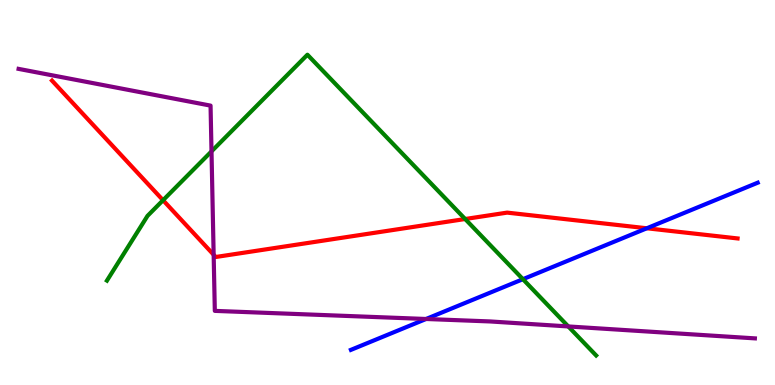[{'lines': ['blue', 'red'], 'intersections': [{'x': 8.35, 'y': 4.07}]}, {'lines': ['green', 'red'], 'intersections': [{'x': 2.1, 'y': 4.8}, {'x': 6.0, 'y': 4.31}]}, {'lines': ['purple', 'red'], 'intersections': [{'x': 2.76, 'y': 3.38}]}, {'lines': ['blue', 'green'], 'intersections': [{'x': 6.75, 'y': 2.75}]}, {'lines': ['blue', 'purple'], 'intersections': [{'x': 5.5, 'y': 1.71}]}, {'lines': ['green', 'purple'], 'intersections': [{'x': 2.73, 'y': 6.07}, {'x': 7.33, 'y': 1.52}]}]